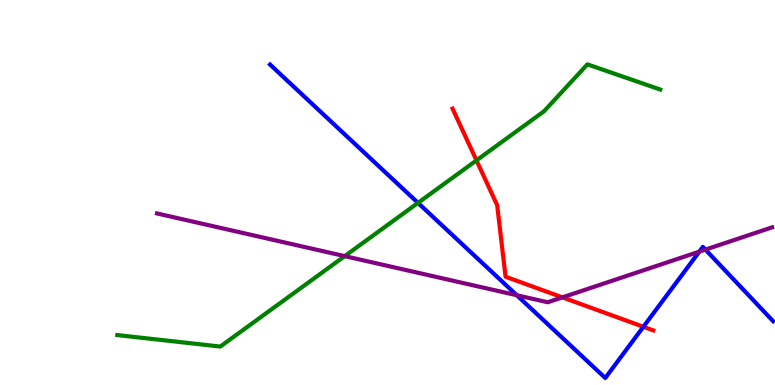[{'lines': ['blue', 'red'], 'intersections': [{'x': 8.3, 'y': 1.51}]}, {'lines': ['green', 'red'], 'intersections': [{'x': 6.15, 'y': 5.83}]}, {'lines': ['purple', 'red'], 'intersections': [{'x': 7.26, 'y': 2.28}]}, {'lines': ['blue', 'green'], 'intersections': [{'x': 5.39, 'y': 4.73}]}, {'lines': ['blue', 'purple'], 'intersections': [{'x': 6.67, 'y': 2.33}, {'x': 9.02, 'y': 3.46}, {'x': 9.1, 'y': 3.52}]}, {'lines': ['green', 'purple'], 'intersections': [{'x': 4.45, 'y': 3.35}]}]